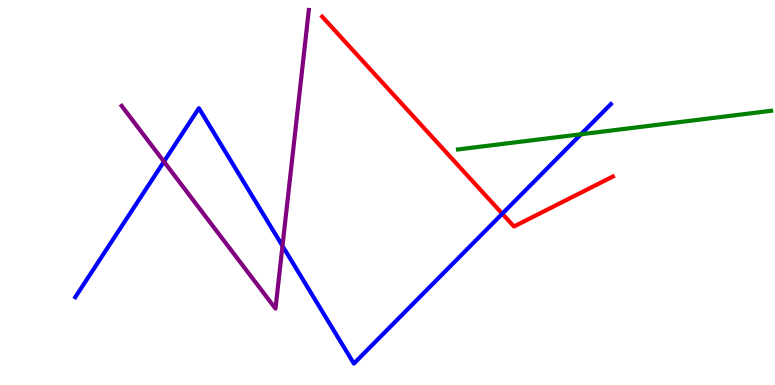[{'lines': ['blue', 'red'], 'intersections': [{'x': 6.48, 'y': 4.45}]}, {'lines': ['green', 'red'], 'intersections': []}, {'lines': ['purple', 'red'], 'intersections': []}, {'lines': ['blue', 'green'], 'intersections': [{'x': 7.5, 'y': 6.51}]}, {'lines': ['blue', 'purple'], 'intersections': [{'x': 2.12, 'y': 5.8}, {'x': 3.64, 'y': 3.61}]}, {'lines': ['green', 'purple'], 'intersections': []}]